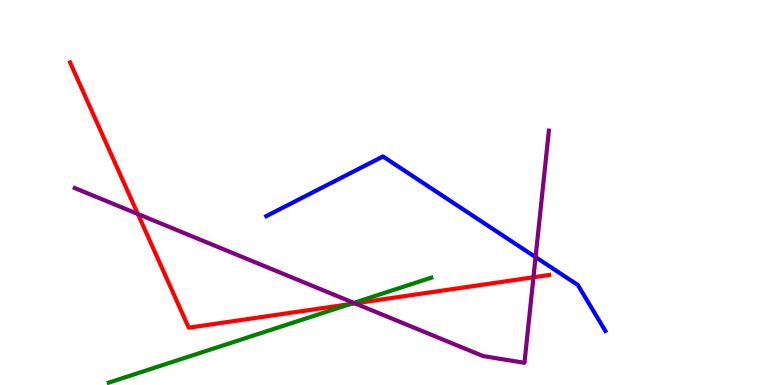[{'lines': ['blue', 'red'], 'intersections': []}, {'lines': ['green', 'red'], 'intersections': [{'x': 4.52, 'y': 2.1}]}, {'lines': ['purple', 'red'], 'intersections': [{'x': 1.78, 'y': 4.44}, {'x': 4.58, 'y': 2.12}, {'x': 6.88, 'y': 2.8}]}, {'lines': ['blue', 'green'], 'intersections': []}, {'lines': ['blue', 'purple'], 'intersections': [{'x': 6.91, 'y': 3.32}]}, {'lines': ['green', 'purple'], 'intersections': [{'x': 4.57, 'y': 2.13}]}]